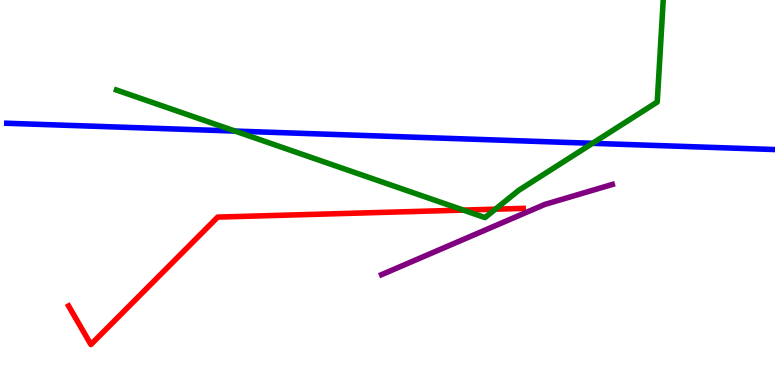[{'lines': ['blue', 'red'], 'intersections': []}, {'lines': ['green', 'red'], 'intersections': [{'x': 5.98, 'y': 4.54}, {'x': 6.39, 'y': 4.57}]}, {'lines': ['purple', 'red'], 'intersections': []}, {'lines': ['blue', 'green'], 'intersections': [{'x': 3.03, 'y': 6.6}, {'x': 7.65, 'y': 6.28}]}, {'lines': ['blue', 'purple'], 'intersections': []}, {'lines': ['green', 'purple'], 'intersections': []}]